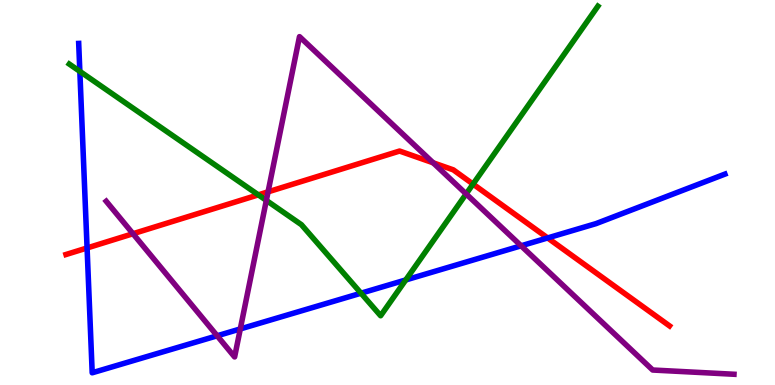[{'lines': ['blue', 'red'], 'intersections': [{'x': 1.12, 'y': 3.56}, {'x': 7.07, 'y': 3.82}]}, {'lines': ['green', 'red'], 'intersections': [{'x': 3.33, 'y': 4.94}, {'x': 6.1, 'y': 5.22}]}, {'lines': ['purple', 'red'], 'intersections': [{'x': 1.72, 'y': 3.93}, {'x': 3.46, 'y': 5.02}, {'x': 5.59, 'y': 5.77}]}, {'lines': ['blue', 'green'], 'intersections': [{'x': 1.03, 'y': 8.15}, {'x': 4.66, 'y': 2.38}, {'x': 5.24, 'y': 2.73}]}, {'lines': ['blue', 'purple'], 'intersections': [{'x': 2.8, 'y': 1.28}, {'x': 3.1, 'y': 1.46}, {'x': 6.72, 'y': 3.62}]}, {'lines': ['green', 'purple'], 'intersections': [{'x': 3.44, 'y': 4.79}, {'x': 6.01, 'y': 4.96}]}]